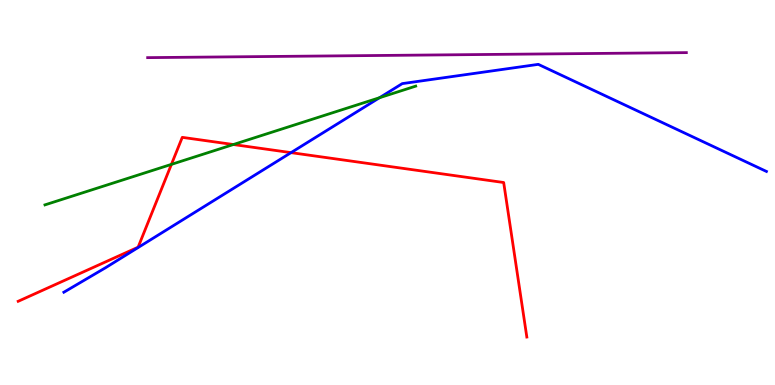[{'lines': ['blue', 'red'], 'intersections': [{'x': 3.76, 'y': 6.04}]}, {'lines': ['green', 'red'], 'intersections': [{'x': 2.21, 'y': 5.73}, {'x': 3.01, 'y': 6.25}]}, {'lines': ['purple', 'red'], 'intersections': []}, {'lines': ['blue', 'green'], 'intersections': [{'x': 4.9, 'y': 7.46}]}, {'lines': ['blue', 'purple'], 'intersections': []}, {'lines': ['green', 'purple'], 'intersections': []}]